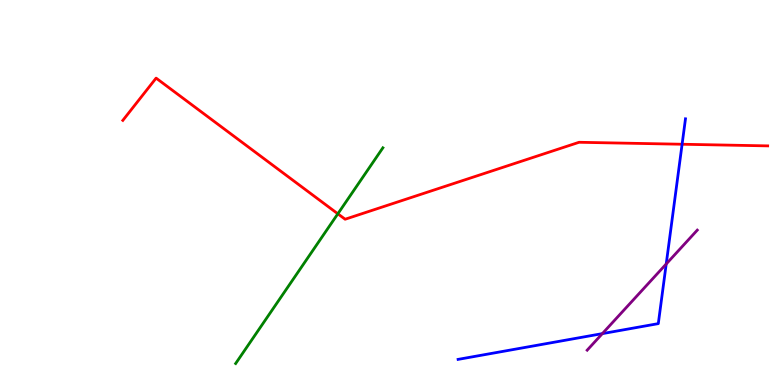[{'lines': ['blue', 'red'], 'intersections': [{'x': 8.8, 'y': 6.25}]}, {'lines': ['green', 'red'], 'intersections': [{'x': 4.36, 'y': 4.45}]}, {'lines': ['purple', 'red'], 'intersections': []}, {'lines': ['blue', 'green'], 'intersections': []}, {'lines': ['blue', 'purple'], 'intersections': [{'x': 7.77, 'y': 1.33}, {'x': 8.6, 'y': 3.14}]}, {'lines': ['green', 'purple'], 'intersections': []}]